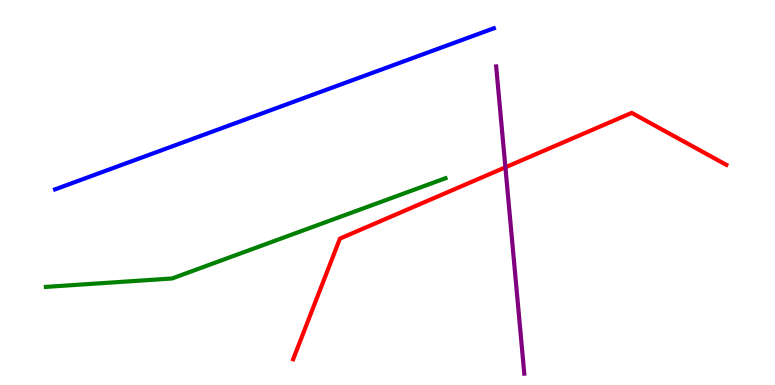[{'lines': ['blue', 'red'], 'intersections': []}, {'lines': ['green', 'red'], 'intersections': []}, {'lines': ['purple', 'red'], 'intersections': [{'x': 6.52, 'y': 5.65}]}, {'lines': ['blue', 'green'], 'intersections': []}, {'lines': ['blue', 'purple'], 'intersections': []}, {'lines': ['green', 'purple'], 'intersections': []}]